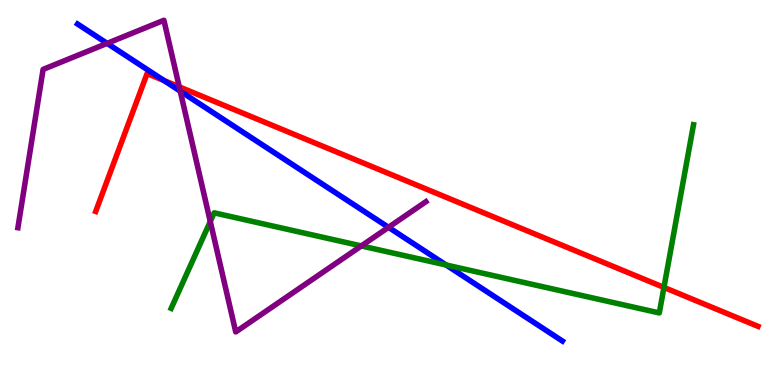[{'lines': ['blue', 'red'], 'intersections': [{'x': 2.12, 'y': 7.91}]}, {'lines': ['green', 'red'], 'intersections': [{'x': 8.57, 'y': 2.53}]}, {'lines': ['purple', 'red'], 'intersections': [{'x': 2.31, 'y': 7.74}]}, {'lines': ['blue', 'green'], 'intersections': [{'x': 5.76, 'y': 3.12}]}, {'lines': ['blue', 'purple'], 'intersections': [{'x': 1.38, 'y': 8.87}, {'x': 2.33, 'y': 7.63}, {'x': 5.01, 'y': 4.1}]}, {'lines': ['green', 'purple'], 'intersections': [{'x': 2.71, 'y': 4.25}, {'x': 4.66, 'y': 3.61}]}]